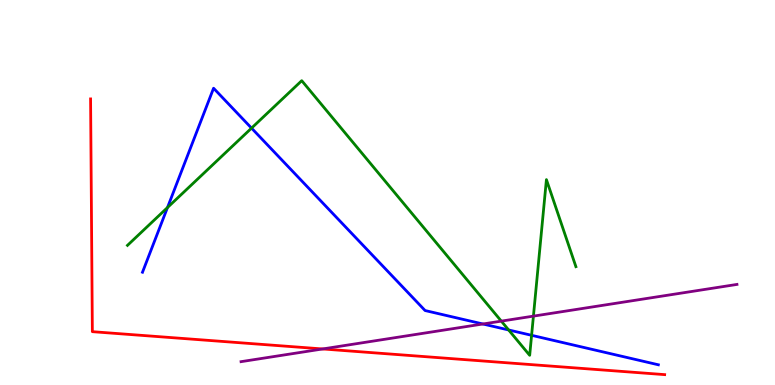[{'lines': ['blue', 'red'], 'intersections': []}, {'lines': ['green', 'red'], 'intersections': []}, {'lines': ['purple', 'red'], 'intersections': [{'x': 4.16, 'y': 0.936}]}, {'lines': ['blue', 'green'], 'intersections': [{'x': 2.16, 'y': 4.61}, {'x': 3.25, 'y': 6.67}, {'x': 6.56, 'y': 1.43}, {'x': 6.86, 'y': 1.29}]}, {'lines': ['blue', 'purple'], 'intersections': [{'x': 6.23, 'y': 1.58}]}, {'lines': ['green', 'purple'], 'intersections': [{'x': 6.47, 'y': 1.66}, {'x': 6.88, 'y': 1.79}]}]